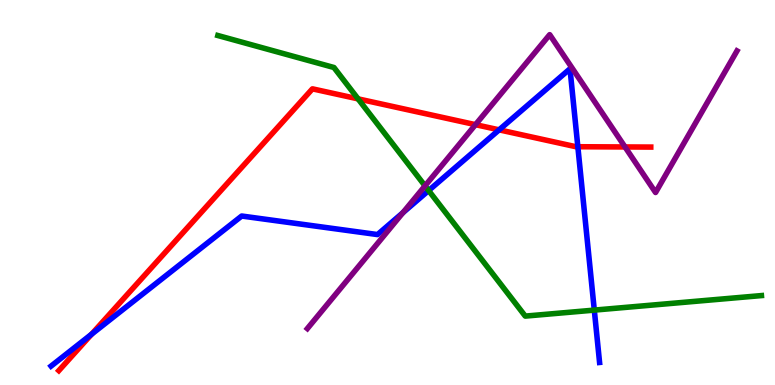[{'lines': ['blue', 'red'], 'intersections': [{'x': 1.18, 'y': 1.32}, {'x': 6.44, 'y': 6.63}, {'x': 7.46, 'y': 6.19}]}, {'lines': ['green', 'red'], 'intersections': [{'x': 4.62, 'y': 7.43}]}, {'lines': ['purple', 'red'], 'intersections': [{'x': 6.14, 'y': 6.76}, {'x': 8.06, 'y': 6.18}]}, {'lines': ['blue', 'green'], 'intersections': [{'x': 5.53, 'y': 5.05}, {'x': 7.67, 'y': 1.95}]}, {'lines': ['blue', 'purple'], 'intersections': [{'x': 5.2, 'y': 4.47}]}, {'lines': ['green', 'purple'], 'intersections': [{'x': 5.48, 'y': 5.17}]}]